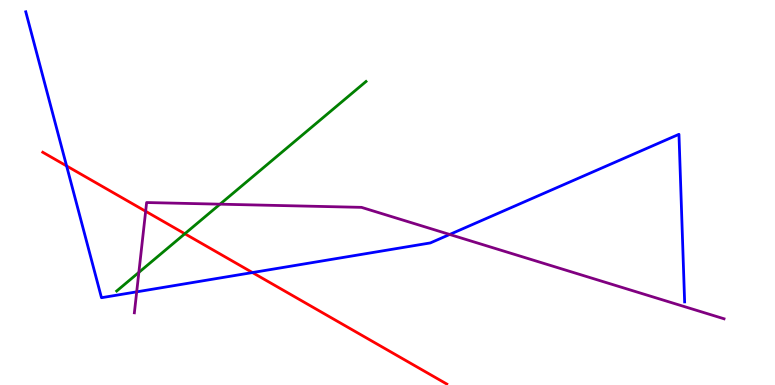[{'lines': ['blue', 'red'], 'intersections': [{'x': 0.859, 'y': 5.69}, {'x': 3.26, 'y': 2.92}]}, {'lines': ['green', 'red'], 'intersections': [{'x': 2.38, 'y': 3.93}]}, {'lines': ['purple', 'red'], 'intersections': [{'x': 1.88, 'y': 4.51}]}, {'lines': ['blue', 'green'], 'intersections': []}, {'lines': ['blue', 'purple'], 'intersections': [{'x': 1.76, 'y': 2.42}, {'x': 5.8, 'y': 3.91}]}, {'lines': ['green', 'purple'], 'intersections': [{'x': 1.79, 'y': 2.93}, {'x': 2.84, 'y': 4.7}]}]